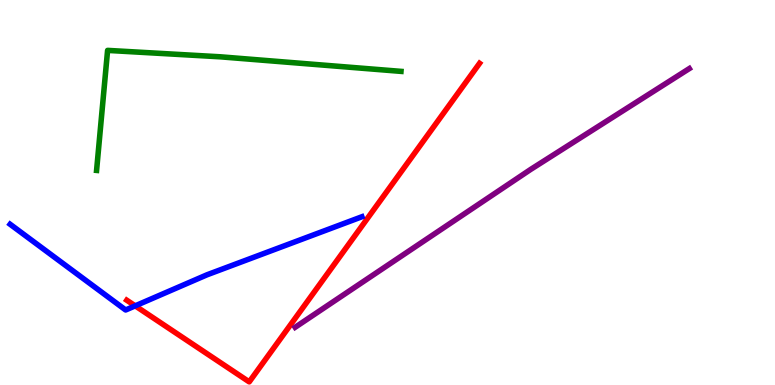[{'lines': ['blue', 'red'], 'intersections': [{'x': 1.74, 'y': 2.06}]}, {'lines': ['green', 'red'], 'intersections': []}, {'lines': ['purple', 'red'], 'intersections': []}, {'lines': ['blue', 'green'], 'intersections': []}, {'lines': ['blue', 'purple'], 'intersections': []}, {'lines': ['green', 'purple'], 'intersections': []}]